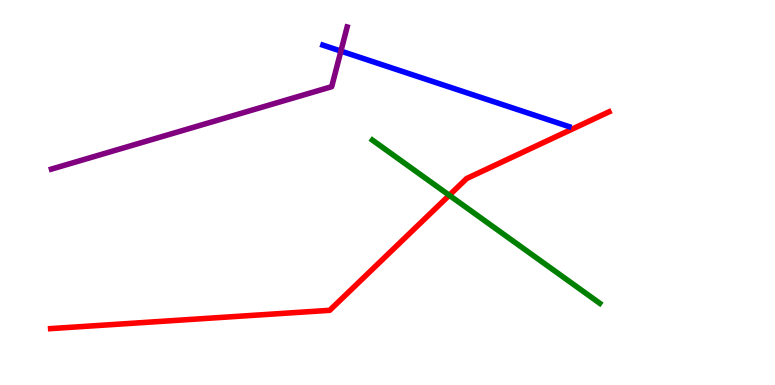[{'lines': ['blue', 'red'], 'intersections': []}, {'lines': ['green', 'red'], 'intersections': [{'x': 5.8, 'y': 4.93}]}, {'lines': ['purple', 'red'], 'intersections': []}, {'lines': ['blue', 'green'], 'intersections': []}, {'lines': ['blue', 'purple'], 'intersections': [{'x': 4.4, 'y': 8.67}]}, {'lines': ['green', 'purple'], 'intersections': []}]